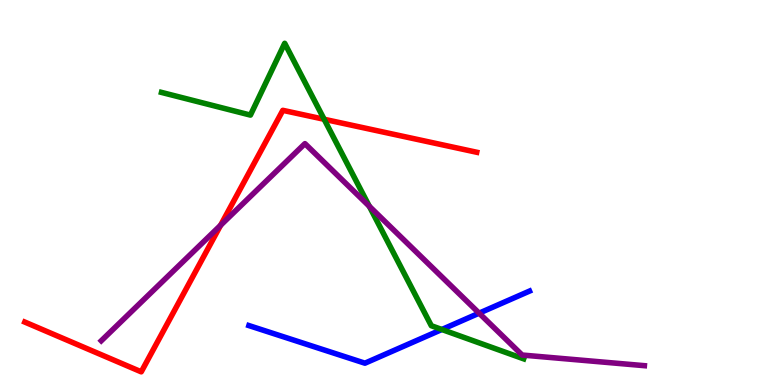[{'lines': ['blue', 'red'], 'intersections': []}, {'lines': ['green', 'red'], 'intersections': [{'x': 4.18, 'y': 6.9}]}, {'lines': ['purple', 'red'], 'intersections': [{'x': 2.85, 'y': 4.15}]}, {'lines': ['blue', 'green'], 'intersections': [{'x': 5.7, 'y': 1.44}]}, {'lines': ['blue', 'purple'], 'intersections': [{'x': 6.18, 'y': 1.87}]}, {'lines': ['green', 'purple'], 'intersections': [{'x': 4.77, 'y': 4.64}]}]